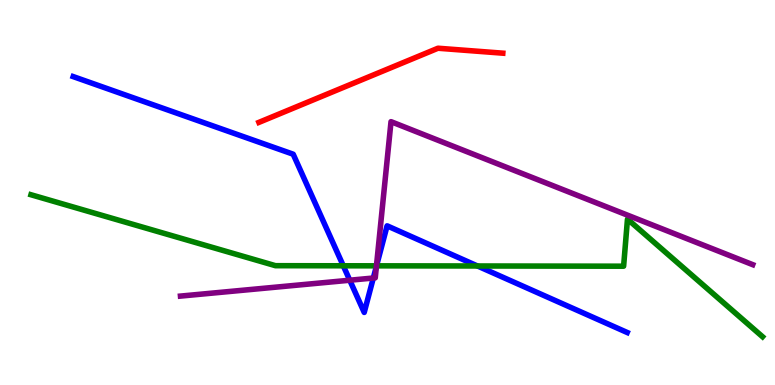[{'lines': ['blue', 'red'], 'intersections': []}, {'lines': ['green', 'red'], 'intersections': []}, {'lines': ['purple', 'red'], 'intersections': []}, {'lines': ['blue', 'green'], 'intersections': [{'x': 4.43, 'y': 3.1}, {'x': 4.86, 'y': 3.1}, {'x': 6.16, 'y': 3.09}]}, {'lines': ['blue', 'purple'], 'intersections': [{'x': 4.51, 'y': 2.72}, {'x': 4.82, 'y': 2.78}, {'x': 4.86, 'y': 3.09}]}, {'lines': ['green', 'purple'], 'intersections': [{'x': 4.86, 'y': 3.1}]}]